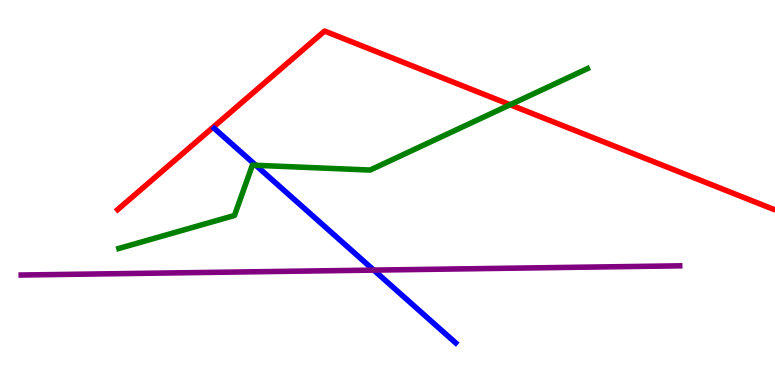[{'lines': ['blue', 'red'], 'intersections': []}, {'lines': ['green', 'red'], 'intersections': [{'x': 6.58, 'y': 7.28}]}, {'lines': ['purple', 'red'], 'intersections': []}, {'lines': ['blue', 'green'], 'intersections': [{'x': 3.3, 'y': 5.71}]}, {'lines': ['blue', 'purple'], 'intersections': [{'x': 4.82, 'y': 2.98}]}, {'lines': ['green', 'purple'], 'intersections': []}]